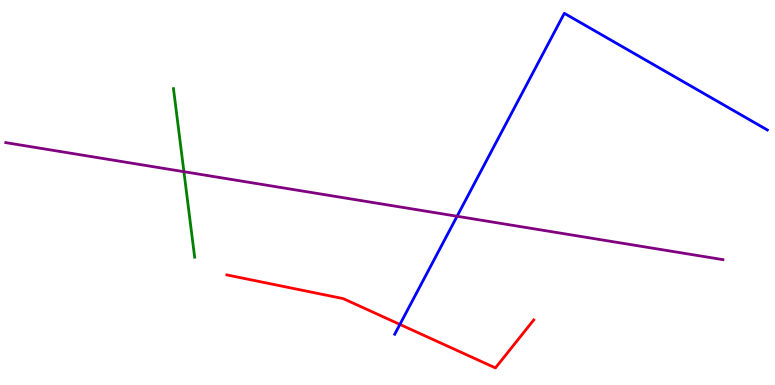[{'lines': ['blue', 'red'], 'intersections': [{'x': 5.16, 'y': 1.57}]}, {'lines': ['green', 'red'], 'intersections': []}, {'lines': ['purple', 'red'], 'intersections': []}, {'lines': ['blue', 'green'], 'intersections': []}, {'lines': ['blue', 'purple'], 'intersections': [{'x': 5.9, 'y': 4.38}]}, {'lines': ['green', 'purple'], 'intersections': [{'x': 2.37, 'y': 5.54}]}]